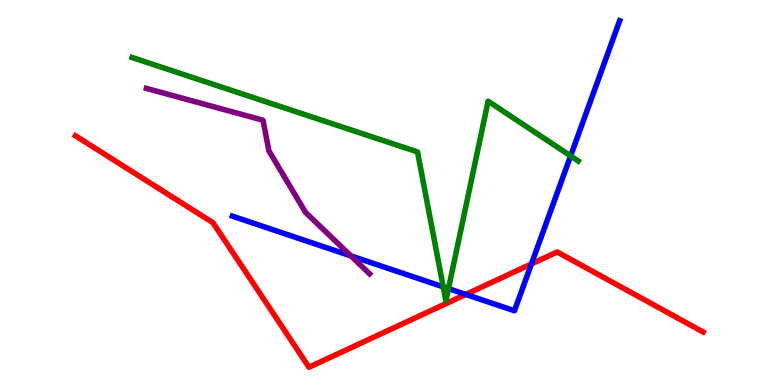[{'lines': ['blue', 'red'], 'intersections': [{'x': 6.01, 'y': 2.35}, {'x': 6.86, 'y': 3.14}]}, {'lines': ['green', 'red'], 'intersections': []}, {'lines': ['purple', 'red'], 'intersections': []}, {'lines': ['blue', 'green'], 'intersections': [{'x': 5.72, 'y': 2.55}, {'x': 5.79, 'y': 2.5}, {'x': 7.36, 'y': 5.95}]}, {'lines': ['blue', 'purple'], 'intersections': [{'x': 4.53, 'y': 3.35}]}, {'lines': ['green', 'purple'], 'intersections': []}]